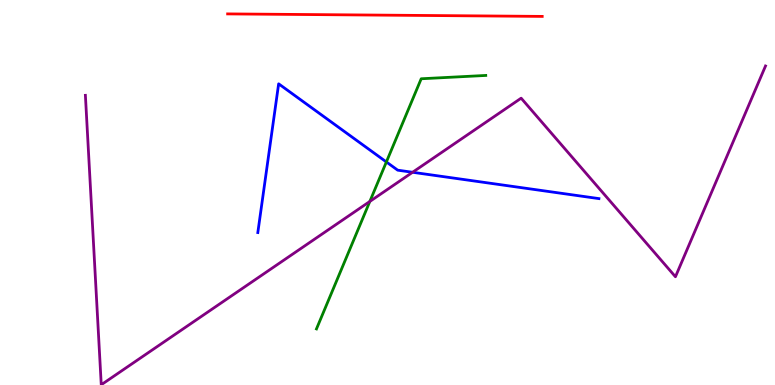[{'lines': ['blue', 'red'], 'intersections': []}, {'lines': ['green', 'red'], 'intersections': []}, {'lines': ['purple', 'red'], 'intersections': []}, {'lines': ['blue', 'green'], 'intersections': [{'x': 4.99, 'y': 5.79}]}, {'lines': ['blue', 'purple'], 'intersections': [{'x': 5.32, 'y': 5.53}]}, {'lines': ['green', 'purple'], 'intersections': [{'x': 4.77, 'y': 4.77}]}]